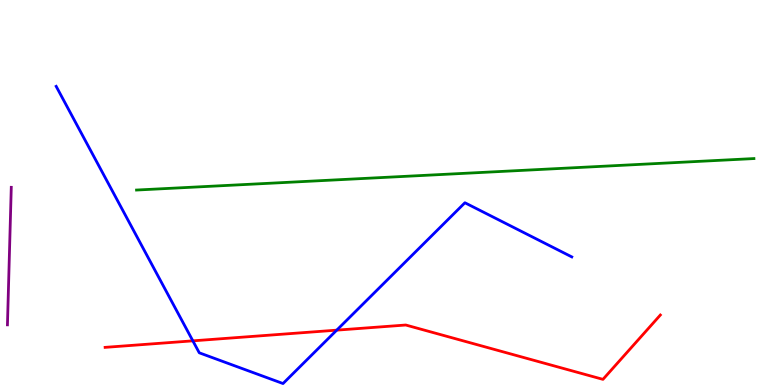[{'lines': ['blue', 'red'], 'intersections': [{'x': 2.49, 'y': 1.15}, {'x': 4.35, 'y': 1.42}]}, {'lines': ['green', 'red'], 'intersections': []}, {'lines': ['purple', 'red'], 'intersections': []}, {'lines': ['blue', 'green'], 'intersections': []}, {'lines': ['blue', 'purple'], 'intersections': []}, {'lines': ['green', 'purple'], 'intersections': []}]